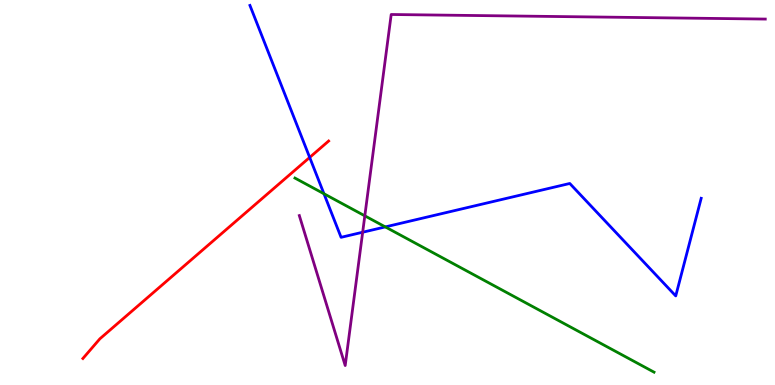[{'lines': ['blue', 'red'], 'intersections': [{'x': 4.0, 'y': 5.91}]}, {'lines': ['green', 'red'], 'intersections': []}, {'lines': ['purple', 'red'], 'intersections': []}, {'lines': ['blue', 'green'], 'intersections': [{'x': 4.18, 'y': 4.97}, {'x': 4.97, 'y': 4.11}]}, {'lines': ['blue', 'purple'], 'intersections': [{'x': 4.68, 'y': 3.97}]}, {'lines': ['green', 'purple'], 'intersections': [{'x': 4.71, 'y': 4.39}]}]